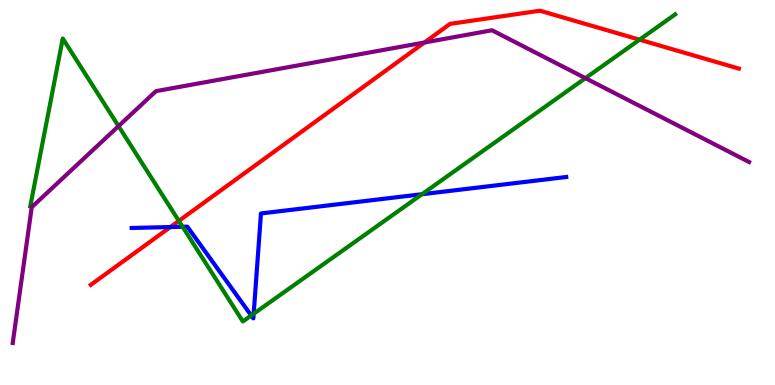[{'lines': ['blue', 'red'], 'intersections': [{'x': 2.2, 'y': 4.1}]}, {'lines': ['green', 'red'], 'intersections': [{'x': 2.31, 'y': 4.26}, {'x': 8.25, 'y': 8.97}]}, {'lines': ['purple', 'red'], 'intersections': [{'x': 5.48, 'y': 8.9}]}, {'lines': ['blue', 'green'], 'intersections': [{'x': 2.36, 'y': 4.11}, {'x': 3.24, 'y': 1.81}, {'x': 3.27, 'y': 1.85}, {'x': 5.44, 'y': 4.96}]}, {'lines': ['blue', 'purple'], 'intersections': []}, {'lines': ['green', 'purple'], 'intersections': [{'x': 1.53, 'y': 6.72}, {'x': 7.55, 'y': 7.97}]}]